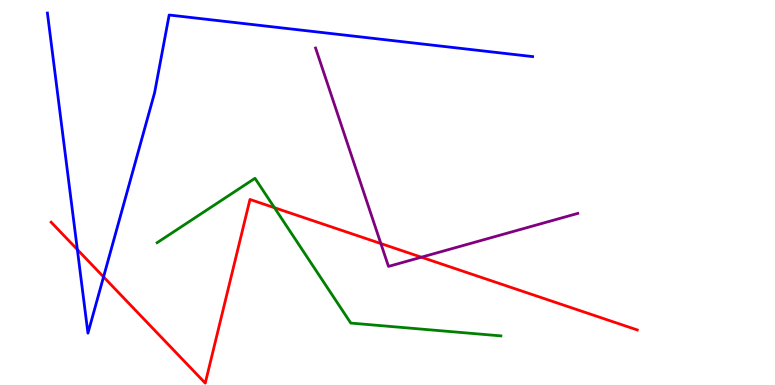[{'lines': ['blue', 'red'], 'intersections': [{'x': 0.998, 'y': 3.52}, {'x': 1.34, 'y': 2.81}]}, {'lines': ['green', 'red'], 'intersections': [{'x': 3.54, 'y': 4.6}]}, {'lines': ['purple', 'red'], 'intersections': [{'x': 4.91, 'y': 3.67}, {'x': 5.44, 'y': 3.32}]}, {'lines': ['blue', 'green'], 'intersections': []}, {'lines': ['blue', 'purple'], 'intersections': []}, {'lines': ['green', 'purple'], 'intersections': []}]